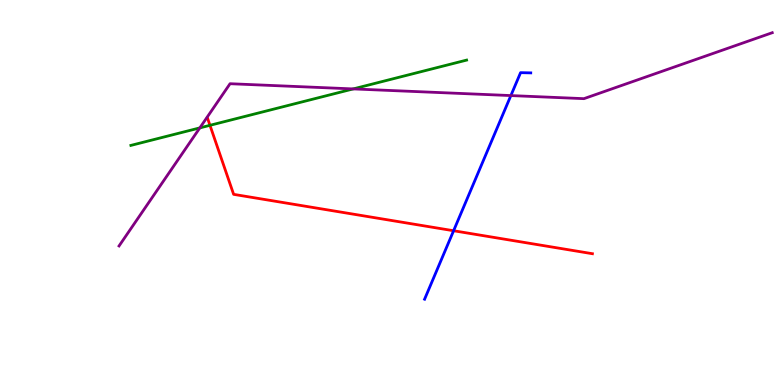[{'lines': ['blue', 'red'], 'intersections': [{'x': 5.85, 'y': 4.01}]}, {'lines': ['green', 'red'], 'intersections': [{'x': 2.71, 'y': 6.75}]}, {'lines': ['purple', 'red'], 'intersections': []}, {'lines': ['blue', 'green'], 'intersections': []}, {'lines': ['blue', 'purple'], 'intersections': [{'x': 6.59, 'y': 7.52}]}, {'lines': ['green', 'purple'], 'intersections': [{'x': 2.58, 'y': 6.68}, {'x': 4.56, 'y': 7.69}]}]